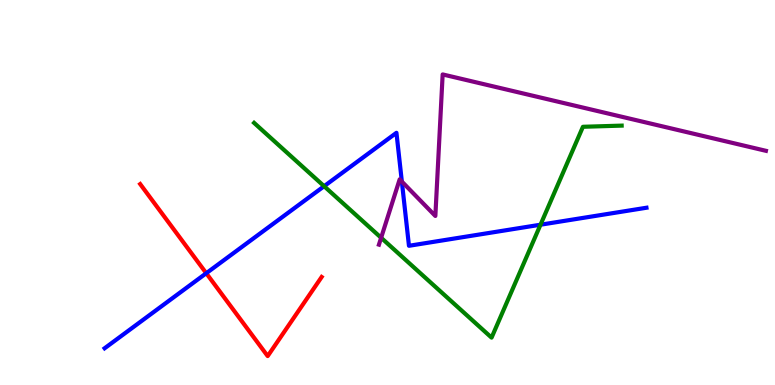[{'lines': ['blue', 'red'], 'intersections': [{'x': 2.66, 'y': 2.9}]}, {'lines': ['green', 'red'], 'intersections': []}, {'lines': ['purple', 'red'], 'intersections': []}, {'lines': ['blue', 'green'], 'intersections': [{'x': 4.18, 'y': 5.16}, {'x': 6.97, 'y': 4.16}]}, {'lines': ['blue', 'purple'], 'intersections': [{'x': 5.19, 'y': 5.28}]}, {'lines': ['green', 'purple'], 'intersections': [{'x': 4.92, 'y': 3.82}]}]